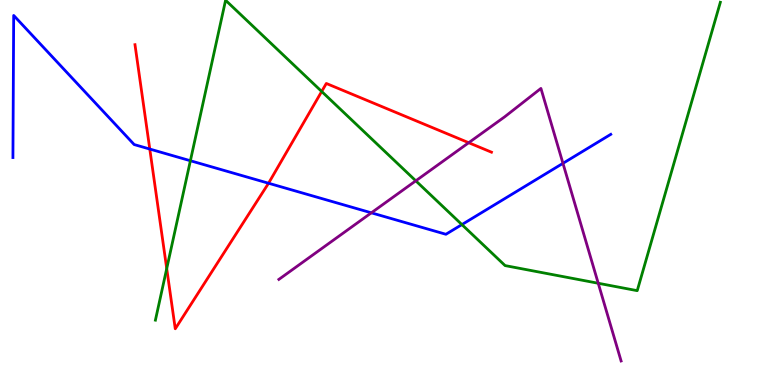[{'lines': ['blue', 'red'], 'intersections': [{'x': 1.93, 'y': 6.13}, {'x': 3.47, 'y': 5.24}]}, {'lines': ['green', 'red'], 'intersections': [{'x': 2.15, 'y': 3.02}, {'x': 4.15, 'y': 7.62}]}, {'lines': ['purple', 'red'], 'intersections': [{'x': 6.05, 'y': 6.29}]}, {'lines': ['blue', 'green'], 'intersections': [{'x': 2.46, 'y': 5.83}, {'x': 5.96, 'y': 4.17}]}, {'lines': ['blue', 'purple'], 'intersections': [{'x': 4.79, 'y': 4.47}, {'x': 7.26, 'y': 5.76}]}, {'lines': ['green', 'purple'], 'intersections': [{'x': 5.37, 'y': 5.3}, {'x': 7.72, 'y': 2.64}]}]